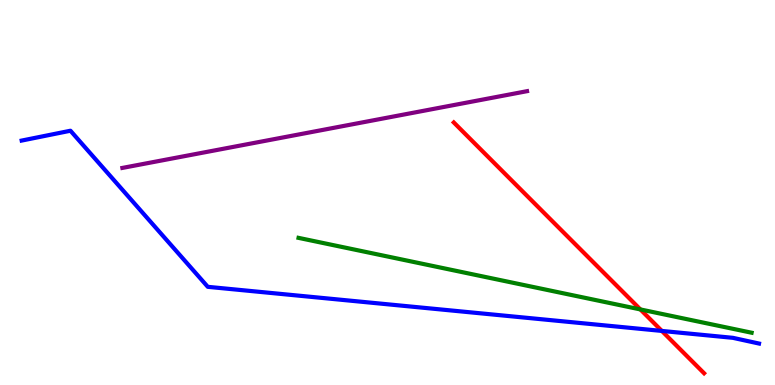[{'lines': ['blue', 'red'], 'intersections': [{'x': 8.54, 'y': 1.4}]}, {'lines': ['green', 'red'], 'intersections': [{'x': 8.26, 'y': 1.96}]}, {'lines': ['purple', 'red'], 'intersections': []}, {'lines': ['blue', 'green'], 'intersections': []}, {'lines': ['blue', 'purple'], 'intersections': []}, {'lines': ['green', 'purple'], 'intersections': []}]